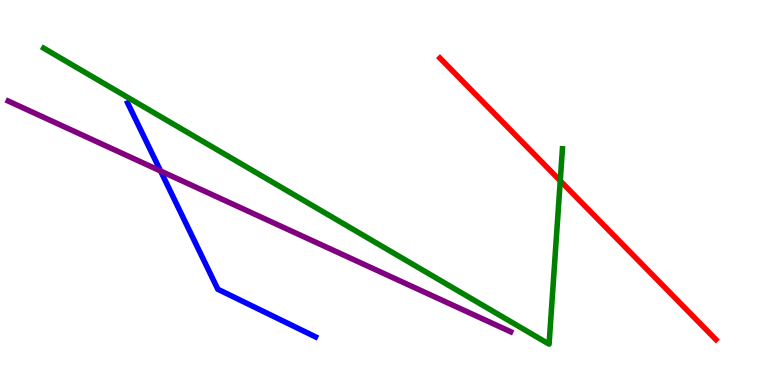[{'lines': ['blue', 'red'], 'intersections': []}, {'lines': ['green', 'red'], 'intersections': [{'x': 7.23, 'y': 5.3}]}, {'lines': ['purple', 'red'], 'intersections': []}, {'lines': ['blue', 'green'], 'intersections': []}, {'lines': ['blue', 'purple'], 'intersections': [{'x': 2.07, 'y': 5.56}]}, {'lines': ['green', 'purple'], 'intersections': []}]